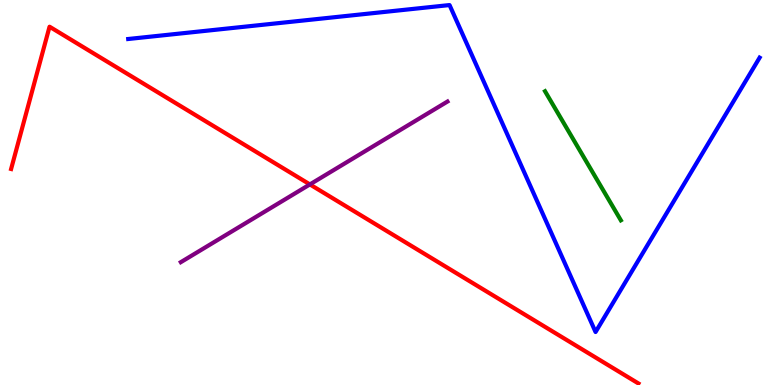[{'lines': ['blue', 'red'], 'intersections': []}, {'lines': ['green', 'red'], 'intersections': []}, {'lines': ['purple', 'red'], 'intersections': [{'x': 4.0, 'y': 5.21}]}, {'lines': ['blue', 'green'], 'intersections': []}, {'lines': ['blue', 'purple'], 'intersections': []}, {'lines': ['green', 'purple'], 'intersections': []}]